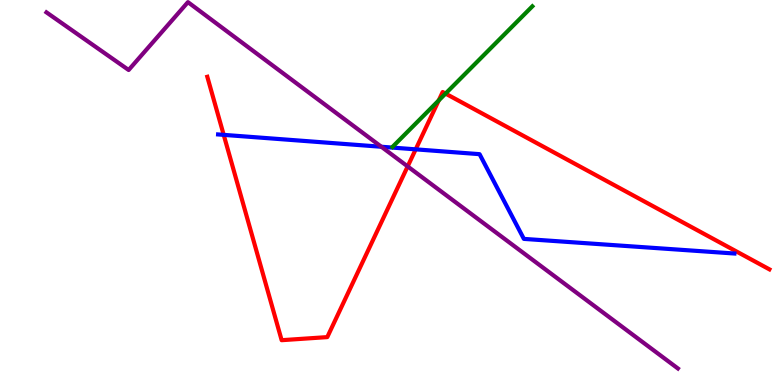[{'lines': ['blue', 'red'], 'intersections': [{'x': 2.89, 'y': 6.5}, {'x': 5.36, 'y': 6.12}]}, {'lines': ['green', 'red'], 'intersections': [{'x': 5.66, 'y': 7.39}, {'x': 5.75, 'y': 7.57}]}, {'lines': ['purple', 'red'], 'intersections': [{'x': 5.26, 'y': 5.68}]}, {'lines': ['blue', 'green'], 'intersections': []}, {'lines': ['blue', 'purple'], 'intersections': [{'x': 4.92, 'y': 6.19}]}, {'lines': ['green', 'purple'], 'intersections': []}]